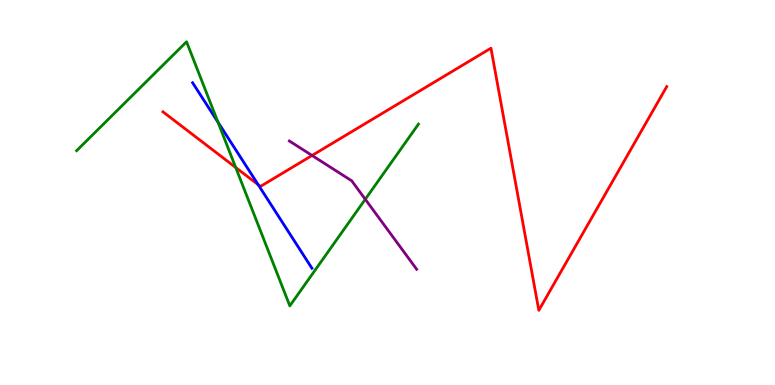[{'lines': ['blue', 'red'], 'intersections': [{'x': 3.33, 'y': 5.2}]}, {'lines': ['green', 'red'], 'intersections': [{'x': 3.04, 'y': 5.65}]}, {'lines': ['purple', 'red'], 'intersections': [{'x': 4.03, 'y': 5.96}]}, {'lines': ['blue', 'green'], 'intersections': [{'x': 2.81, 'y': 6.83}]}, {'lines': ['blue', 'purple'], 'intersections': []}, {'lines': ['green', 'purple'], 'intersections': [{'x': 4.71, 'y': 4.82}]}]